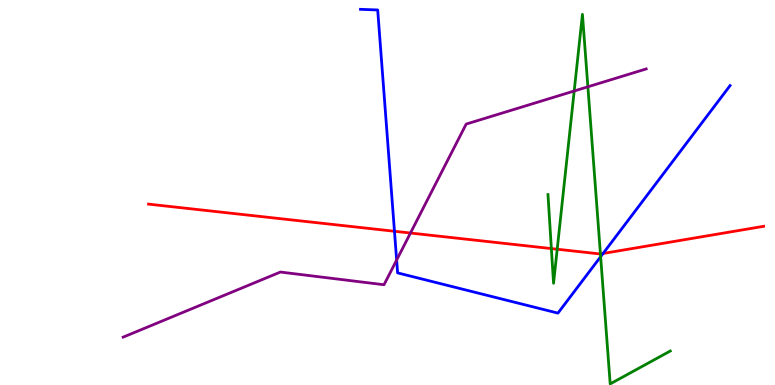[{'lines': ['blue', 'red'], 'intersections': [{'x': 5.09, 'y': 3.99}, {'x': 7.78, 'y': 3.42}]}, {'lines': ['green', 'red'], 'intersections': [{'x': 7.11, 'y': 3.54}, {'x': 7.19, 'y': 3.53}, {'x': 7.75, 'y': 3.4}]}, {'lines': ['purple', 'red'], 'intersections': [{'x': 5.3, 'y': 3.95}]}, {'lines': ['blue', 'green'], 'intersections': [{'x': 7.75, 'y': 3.33}]}, {'lines': ['blue', 'purple'], 'intersections': [{'x': 5.12, 'y': 3.25}]}, {'lines': ['green', 'purple'], 'intersections': [{'x': 7.41, 'y': 7.64}, {'x': 7.59, 'y': 7.75}]}]